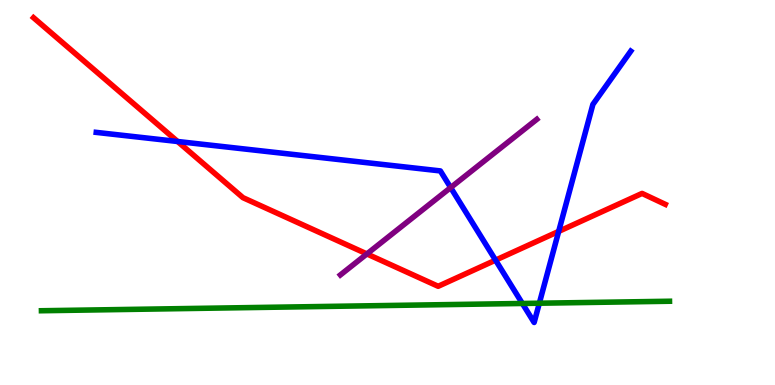[{'lines': ['blue', 'red'], 'intersections': [{'x': 2.29, 'y': 6.32}, {'x': 6.39, 'y': 3.24}, {'x': 7.21, 'y': 3.99}]}, {'lines': ['green', 'red'], 'intersections': []}, {'lines': ['purple', 'red'], 'intersections': [{'x': 4.73, 'y': 3.4}]}, {'lines': ['blue', 'green'], 'intersections': [{'x': 6.74, 'y': 2.12}, {'x': 6.96, 'y': 2.12}]}, {'lines': ['blue', 'purple'], 'intersections': [{'x': 5.81, 'y': 5.13}]}, {'lines': ['green', 'purple'], 'intersections': []}]